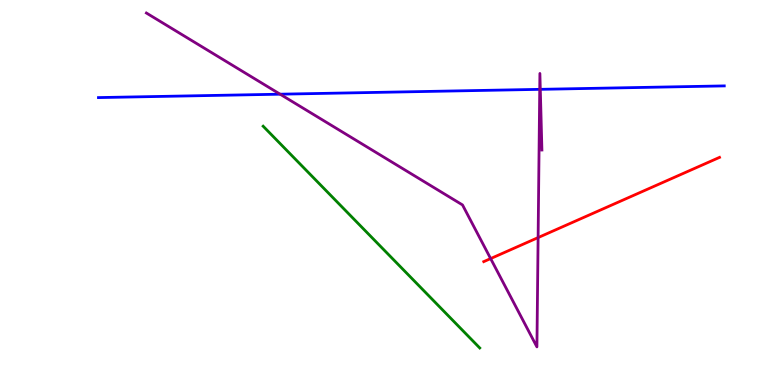[{'lines': ['blue', 'red'], 'intersections': []}, {'lines': ['green', 'red'], 'intersections': []}, {'lines': ['purple', 'red'], 'intersections': [{'x': 6.33, 'y': 3.28}, {'x': 6.94, 'y': 3.83}]}, {'lines': ['blue', 'green'], 'intersections': []}, {'lines': ['blue', 'purple'], 'intersections': [{'x': 3.61, 'y': 7.55}, {'x': 6.96, 'y': 7.68}, {'x': 6.97, 'y': 7.68}]}, {'lines': ['green', 'purple'], 'intersections': []}]